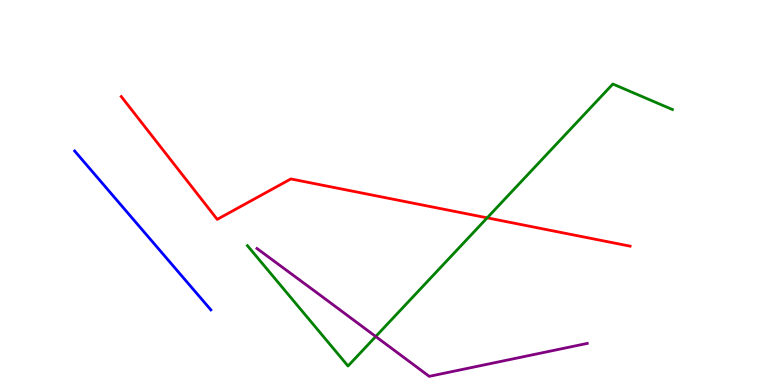[{'lines': ['blue', 'red'], 'intersections': []}, {'lines': ['green', 'red'], 'intersections': [{'x': 6.29, 'y': 4.34}]}, {'lines': ['purple', 'red'], 'intersections': []}, {'lines': ['blue', 'green'], 'intersections': []}, {'lines': ['blue', 'purple'], 'intersections': []}, {'lines': ['green', 'purple'], 'intersections': [{'x': 4.85, 'y': 1.26}]}]